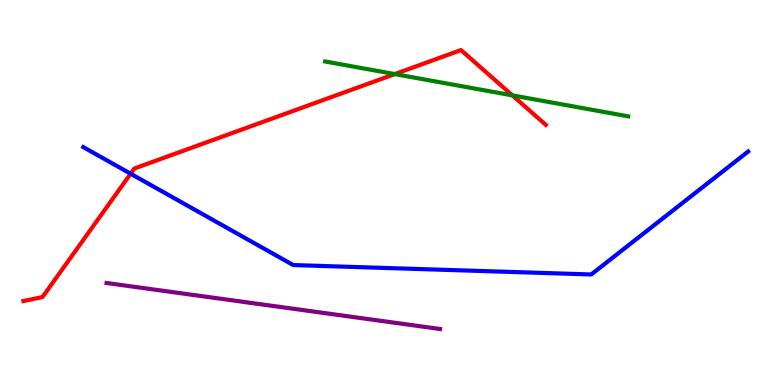[{'lines': ['blue', 'red'], 'intersections': [{'x': 1.69, 'y': 5.49}]}, {'lines': ['green', 'red'], 'intersections': [{'x': 5.09, 'y': 8.08}, {'x': 6.61, 'y': 7.52}]}, {'lines': ['purple', 'red'], 'intersections': []}, {'lines': ['blue', 'green'], 'intersections': []}, {'lines': ['blue', 'purple'], 'intersections': []}, {'lines': ['green', 'purple'], 'intersections': []}]